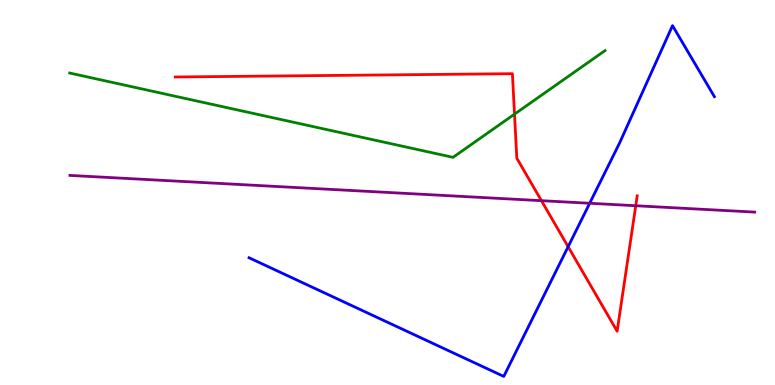[{'lines': ['blue', 'red'], 'intersections': [{'x': 7.33, 'y': 3.59}]}, {'lines': ['green', 'red'], 'intersections': [{'x': 6.64, 'y': 7.03}]}, {'lines': ['purple', 'red'], 'intersections': [{'x': 6.99, 'y': 4.79}, {'x': 8.2, 'y': 4.66}]}, {'lines': ['blue', 'green'], 'intersections': []}, {'lines': ['blue', 'purple'], 'intersections': [{'x': 7.61, 'y': 4.72}]}, {'lines': ['green', 'purple'], 'intersections': []}]